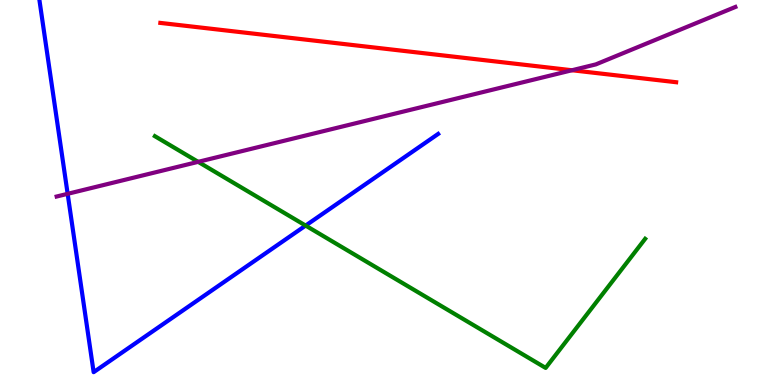[{'lines': ['blue', 'red'], 'intersections': []}, {'lines': ['green', 'red'], 'intersections': []}, {'lines': ['purple', 'red'], 'intersections': [{'x': 7.38, 'y': 8.18}]}, {'lines': ['blue', 'green'], 'intersections': [{'x': 3.94, 'y': 4.14}]}, {'lines': ['blue', 'purple'], 'intersections': [{'x': 0.873, 'y': 4.97}]}, {'lines': ['green', 'purple'], 'intersections': [{'x': 2.56, 'y': 5.8}]}]